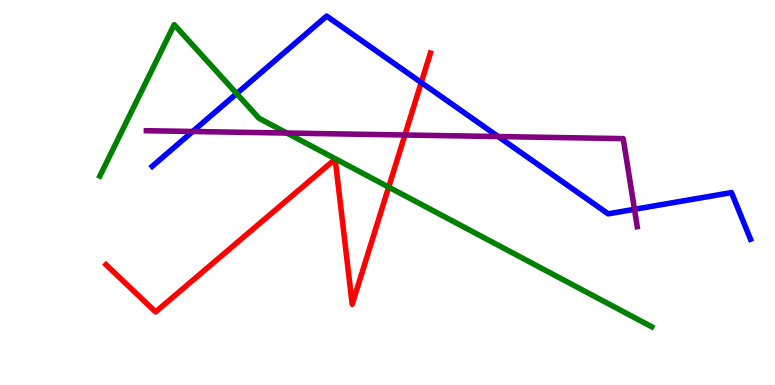[{'lines': ['blue', 'red'], 'intersections': [{'x': 5.44, 'y': 7.86}]}, {'lines': ['green', 'red'], 'intersections': [{'x': 5.02, 'y': 5.14}]}, {'lines': ['purple', 'red'], 'intersections': [{'x': 5.22, 'y': 6.49}]}, {'lines': ['blue', 'green'], 'intersections': [{'x': 3.05, 'y': 7.57}]}, {'lines': ['blue', 'purple'], 'intersections': [{'x': 2.49, 'y': 6.58}, {'x': 6.43, 'y': 6.45}, {'x': 8.19, 'y': 4.56}]}, {'lines': ['green', 'purple'], 'intersections': [{'x': 3.7, 'y': 6.54}]}]